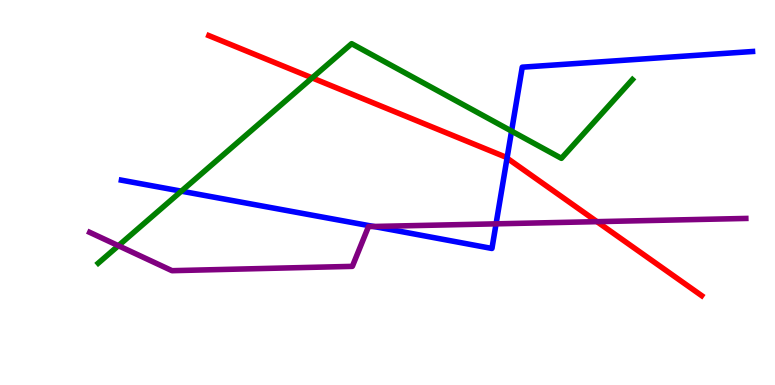[{'lines': ['blue', 'red'], 'intersections': [{'x': 6.54, 'y': 5.89}]}, {'lines': ['green', 'red'], 'intersections': [{'x': 4.03, 'y': 7.98}]}, {'lines': ['purple', 'red'], 'intersections': [{'x': 7.7, 'y': 4.24}]}, {'lines': ['blue', 'green'], 'intersections': [{'x': 2.34, 'y': 5.03}, {'x': 6.6, 'y': 6.6}]}, {'lines': ['blue', 'purple'], 'intersections': [{'x': 4.82, 'y': 4.12}, {'x': 6.4, 'y': 4.19}]}, {'lines': ['green', 'purple'], 'intersections': [{'x': 1.53, 'y': 3.62}]}]